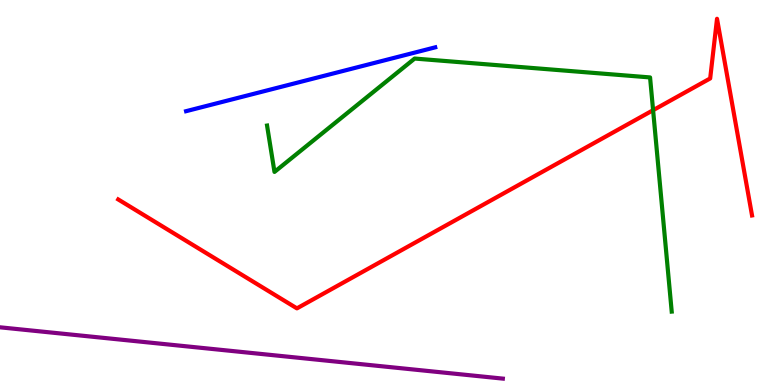[{'lines': ['blue', 'red'], 'intersections': []}, {'lines': ['green', 'red'], 'intersections': [{'x': 8.43, 'y': 7.14}]}, {'lines': ['purple', 'red'], 'intersections': []}, {'lines': ['blue', 'green'], 'intersections': []}, {'lines': ['blue', 'purple'], 'intersections': []}, {'lines': ['green', 'purple'], 'intersections': []}]